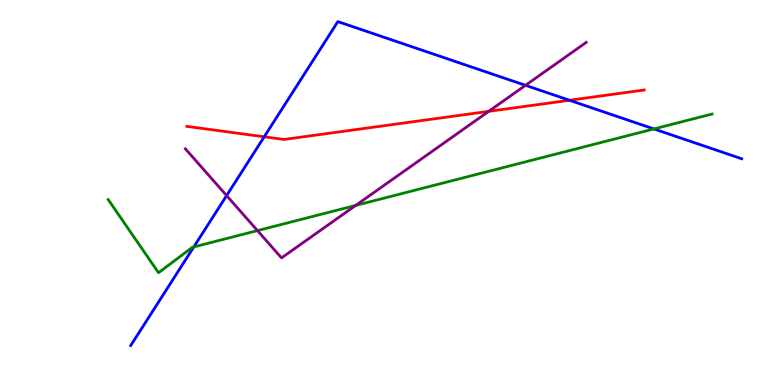[{'lines': ['blue', 'red'], 'intersections': [{'x': 3.41, 'y': 6.45}, {'x': 7.35, 'y': 7.4}]}, {'lines': ['green', 'red'], 'intersections': []}, {'lines': ['purple', 'red'], 'intersections': [{'x': 6.31, 'y': 7.11}]}, {'lines': ['blue', 'green'], 'intersections': [{'x': 2.5, 'y': 3.59}, {'x': 8.44, 'y': 6.65}]}, {'lines': ['blue', 'purple'], 'intersections': [{'x': 2.92, 'y': 4.92}, {'x': 6.78, 'y': 7.78}]}, {'lines': ['green', 'purple'], 'intersections': [{'x': 3.32, 'y': 4.01}, {'x': 4.59, 'y': 4.66}]}]